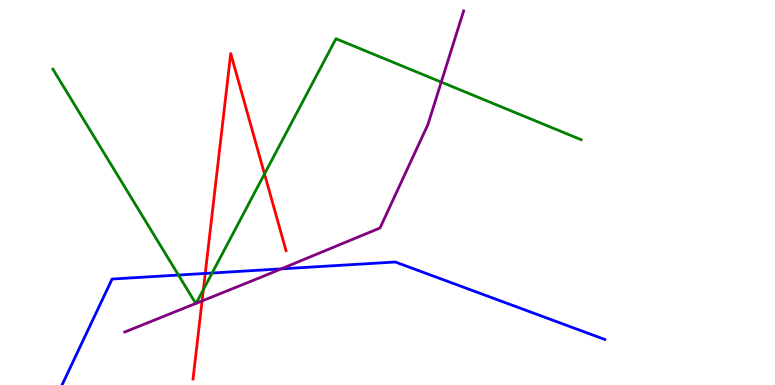[{'lines': ['blue', 'red'], 'intersections': [{'x': 2.65, 'y': 2.9}]}, {'lines': ['green', 'red'], 'intersections': [{'x': 2.62, 'y': 2.48}, {'x': 3.41, 'y': 5.48}]}, {'lines': ['purple', 'red'], 'intersections': [{'x': 2.61, 'y': 2.18}]}, {'lines': ['blue', 'green'], 'intersections': [{'x': 2.3, 'y': 2.86}, {'x': 2.74, 'y': 2.91}]}, {'lines': ['blue', 'purple'], 'intersections': [{'x': 3.63, 'y': 3.02}]}, {'lines': ['green', 'purple'], 'intersections': [{'x': 2.53, 'y': 2.12}, {'x': 2.53, 'y': 2.12}, {'x': 5.69, 'y': 7.87}]}]